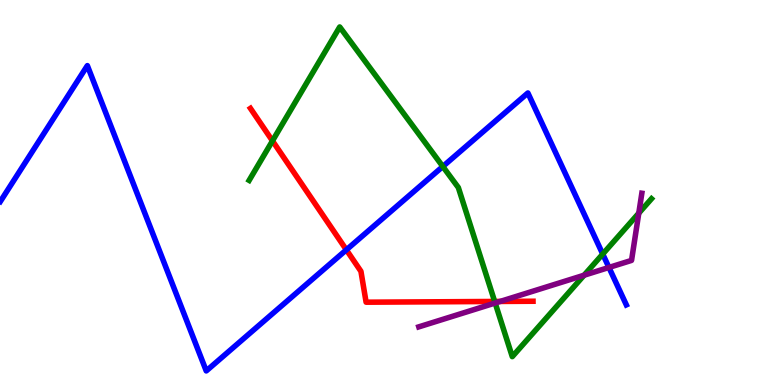[{'lines': ['blue', 'red'], 'intersections': [{'x': 4.47, 'y': 3.51}]}, {'lines': ['green', 'red'], 'intersections': [{'x': 3.52, 'y': 6.34}, {'x': 6.38, 'y': 2.17}]}, {'lines': ['purple', 'red'], 'intersections': [{'x': 6.45, 'y': 2.17}]}, {'lines': ['blue', 'green'], 'intersections': [{'x': 5.71, 'y': 5.68}, {'x': 7.78, 'y': 3.4}]}, {'lines': ['blue', 'purple'], 'intersections': [{'x': 7.86, 'y': 3.05}]}, {'lines': ['green', 'purple'], 'intersections': [{'x': 6.39, 'y': 2.13}, {'x': 7.54, 'y': 2.85}, {'x': 8.24, 'y': 4.46}]}]